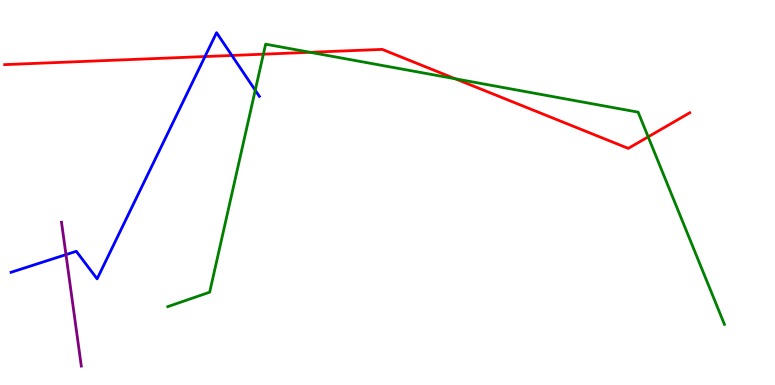[{'lines': ['blue', 'red'], 'intersections': [{'x': 2.65, 'y': 8.53}, {'x': 2.99, 'y': 8.56}]}, {'lines': ['green', 'red'], 'intersections': [{'x': 3.4, 'y': 8.59}, {'x': 4.0, 'y': 8.64}, {'x': 5.87, 'y': 7.95}, {'x': 8.36, 'y': 6.45}]}, {'lines': ['purple', 'red'], 'intersections': []}, {'lines': ['blue', 'green'], 'intersections': [{'x': 3.29, 'y': 7.66}]}, {'lines': ['blue', 'purple'], 'intersections': [{'x': 0.851, 'y': 3.39}]}, {'lines': ['green', 'purple'], 'intersections': []}]